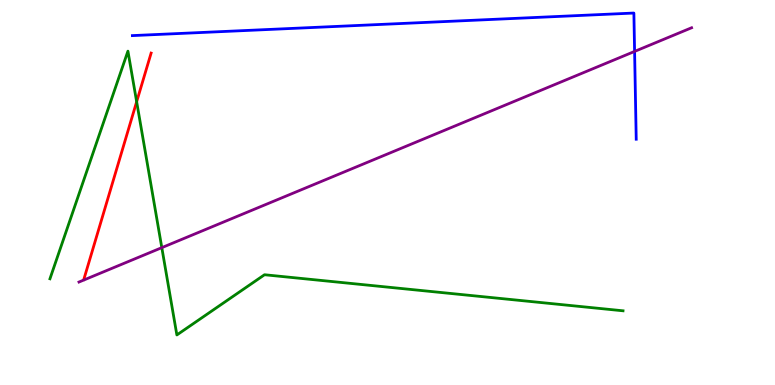[{'lines': ['blue', 'red'], 'intersections': []}, {'lines': ['green', 'red'], 'intersections': [{'x': 1.76, 'y': 7.36}]}, {'lines': ['purple', 'red'], 'intersections': []}, {'lines': ['blue', 'green'], 'intersections': []}, {'lines': ['blue', 'purple'], 'intersections': [{'x': 8.19, 'y': 8.66}]}, {'lines': ['green', 'purple'], 'intersections': [{'x': 2.09, 'y': 3.57}]}]